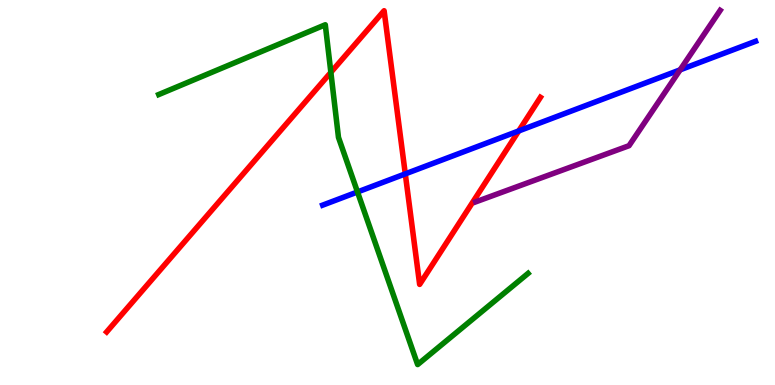[{'lines': ['blue', 'red'], 'intersections': [{'x': 5.23, 'y': 5.48}, {'x': 6.69, 'y': 6.6}]}, {'lines': ['green', 'red'], 'intersections': [{'x': 4.27, 'y': 8.12}]}, {'lines': ['purple', 'red'], 'intersections': []}, {'lines': ['blue', 'green'], 'intersections': [{'x': 4.61, 'y': 5.01}]}, {'lines': ['blue', 'purple'], 'intersections': [{'x': 8.78, 'y': 8.19}]}, {'lines': ['green', 'purple'], 'intersections': []}]